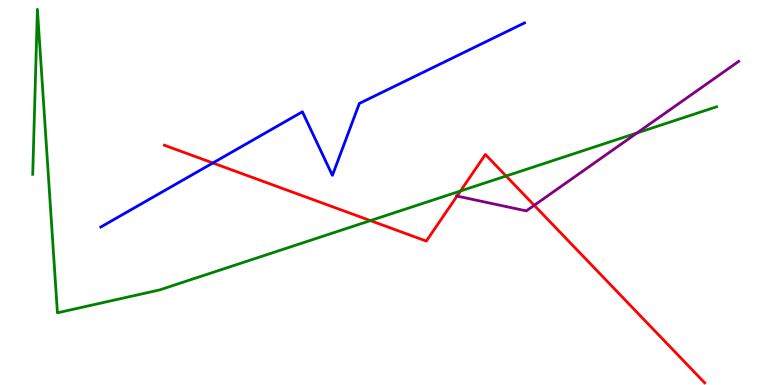[{'lines': ['blue', 'red'], 'intersections': [{'x': 2.75, 'y': 5.77}]}, {'lines': ['green', 'red'], 'intersections': [{'x': 4.78, 'y': 4.27}, {'x': 5.94, 'y': 5.04}, {'x': 6.53, 'y': 5.43}]}, {'lines': ['purple', 'red'], 'intersections': [{'x': 5.9, 'y': 4.91}, {'x': 6.89, 'y': 4.67}]}, {'lines': ['blue', 'green'], 'intersections': []}, {'lines': ['blue', 'purple'], 'intersections': []}, {'lines': ['green', 'purple'], 'intersections': [{'x': 8.22, 'y': 6.55}]}]